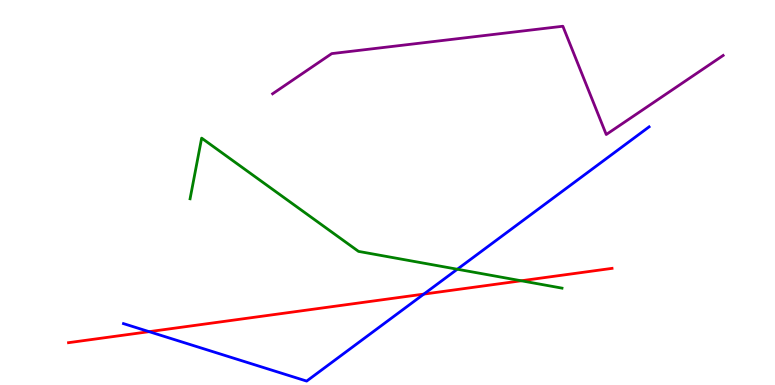[{'lines': ['blue', 'red'], 'intersections': [{'x': 1.92, 'y': 1.39}, {'x': 5.47, 'y': 2.36}]}, {'lines': ['green', 'red'], 'intersections': [{'x': 6.73, 'y': 2.71}]}, {'lines': ['purple', 'red'], 'intersections': []}, {'lines': ['blue', 'green'], 'intersections': [{'x': 5.9, 'y': 3.01}]}, {'lines': ['blue', 'purple'], 'intersections': []}, {'lines': ['green', 'purple'], 'intersections': []}]